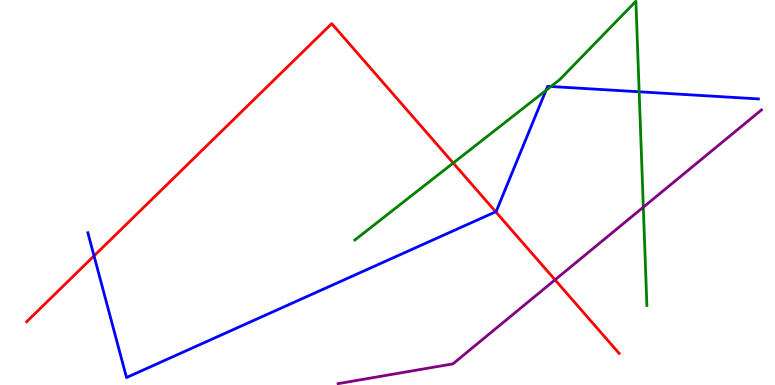[{'lines': ['blue', 'red'], 'intersections': [{'x': 1.21, 'y': 3.35}, {'x': 6.4, 'y': 4.5}]}, {'lines': ['green', 'red'], 'intersections': [{'x': 5.85, 'y': 5.77}]}, {'lines': ['purple', 'red'], 'intersections': [{'x': 7.16, 'y': 2.73}]}, {'lines': ['blue', 'green'], 'intersections': [{'x': 7.04, 'y': 7.65}, {'x': 7.11, 'y': 7.75}, {'x': 8.25, 'y': 7.62}]}, {'lines': ['blue', 'purple'], 'intersections': []}, {'lines': ['green', 'purple'], 'intersections': [{'x': 8.3, 'y': 4.62}]}]